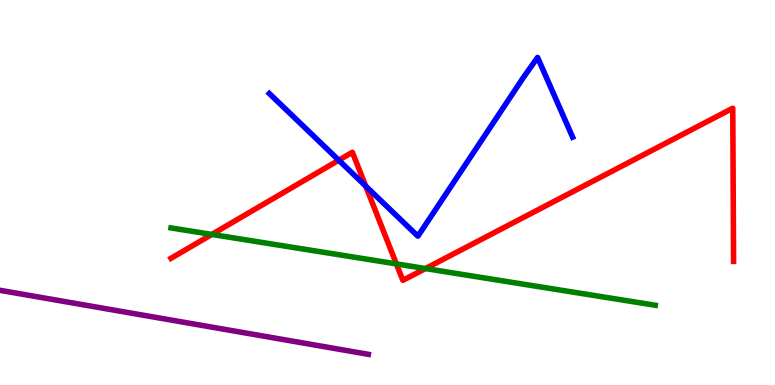[{'lines': ['blue', 'red'], 'intersections': [{'x': 4.37, 'y': 5.84}, {'x': 4.72, 'y': 5.17}]}, {'lines': ['green', 'red'], 'intersections': [{'x': 2.73, 'y': 3.91}, {'x': 5.11, 'y': 3.15}, {'x': 5.49, 'y': 3.02}]}, {'lines': ['purple', 'red'], 'intersections': []}, {'lines': ['blue', 'green'], 'intersections': []}, {'lines': ['blue', 'purple'], 'intersections': []}, {'lines': ['green', 'purple'], 'intersections': []}]